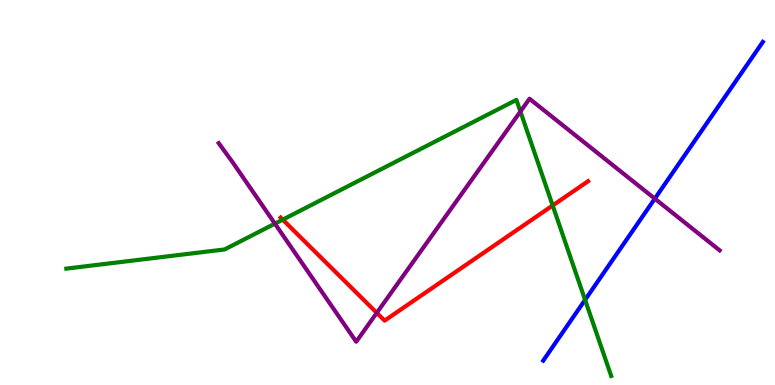[{'lines': ['blue', 'red'], 'intersections': []}, {'lines': ['green', 'red'], 'intersections': [{'x': 3.65, 'y': 4.29}, {'x': 7.13, 'y': 4.66}]}, {'lines': ['purple', 'red'], 'intersections': [{'x': 4.86, 'y': 1.87}]}, {'lines': ['blue', 'green'], 'intersections': [{'x': 7.55, 'y': 2.21}]}, {'lines': ['blue', 'purple'], 'intersections': [{'x': 8.45, 'y': 4.84}]}, {'lines': ['green', 'purple'], 'intersections': [{'x': 3.55, 'y': 4.19}, {'x': 6.71, 'y': 7.1}]}]